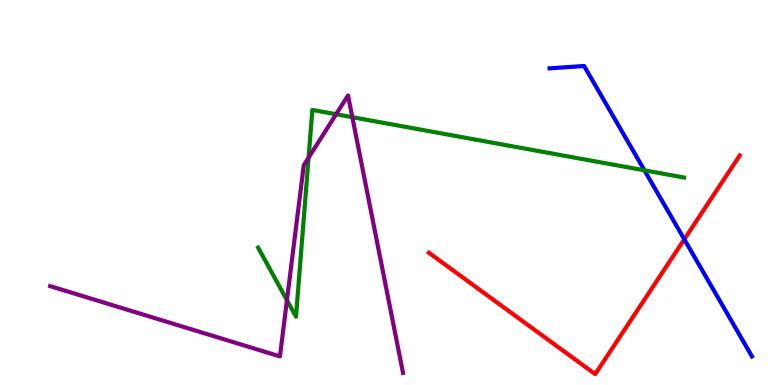[{'lines': ['blue', 'red'], 'intersections': [{'x': 8.83, 'y': 3.78}]}, {'lines': ['green', 'red'], 'intersections': []}, {'lines': ['purple', 'red'], 'intersections': []}, {'lines': ['blue', 'green'], 'intersections': [{'x': 8.32, 'y': 5.58}]}, {'lines': ['blue', 'purple'], 'intersections': []}, {'lines': ['green', 'purple'], 'intersections': [{'x': 3.7, 'y': 2.2}, {'x': 3.98, 'y': 5.9}, {'x': 4.34, 'y': 7.03}, {'x': 4.55, 'y': 6.96}]}]